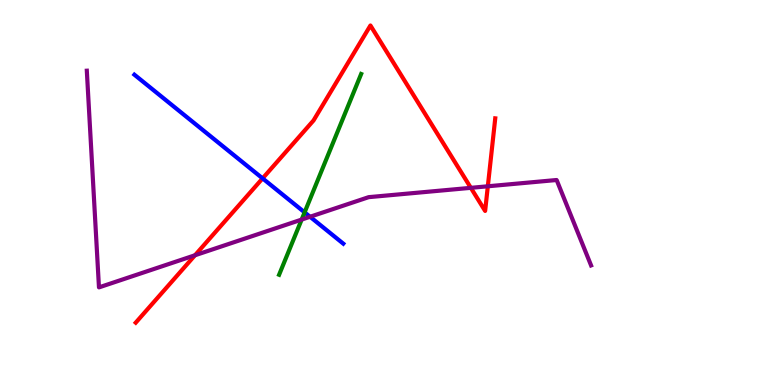[{'lines': ['blue', 'red'], 'intersections': [{'x': 3.39, 'y': 5.37}]}, {'lines': ['green', 'red'], 'intersections': []}, {'lines': ['purple', 'red'], 'intersections': [{'x': 2.52, 'y': 3.37}, {'x': 6.08, 'y': 5.12}, {'x': 6.29, 'y': 5.16}]}, {'lines': ['blue', 'green'], 'intersections': [{'x': 3.93, 'y': 4.48}]}, {'lines': ['blue', 'purple'], 'intersections': [{'x': 4.0, 'y': 4.37}]}, {'lines': ['green', 'purple'], 'intersections': [{'x': 3.89, 'y': 4.3}]}]